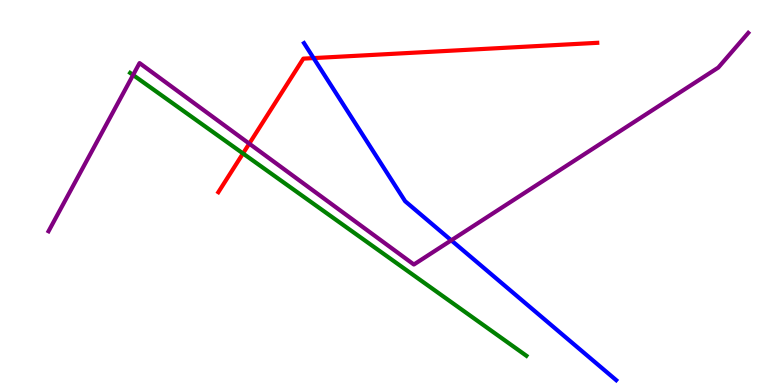[{'lines': ['blue', 'red'], 'intersections': [{'x': 4.05, 'y': 8.49}]}, {'lines': ['green', 'red'], 'intersections': [{'x': 3.14, 'y': 6.01}]}, {'lines': ['purple', 'red'], 'intersections': [{'x': 3.22, 'y': 6.27}]}, {'lines': ['blue', 'green'], 'intersections': []}, {'lines': ['blue', 'purple'], 'intersections': [{'x': 5.82, 'y': 3.76}]}, {'lines': ['green', 'purple'], 'intersections': [{'x': 1.72, 'y': 8.05}]}]